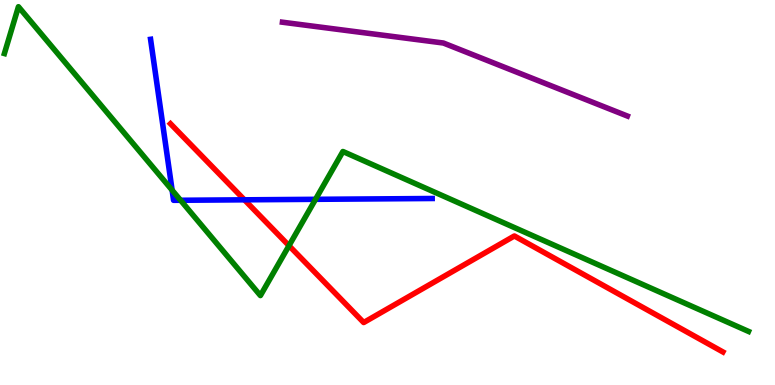[{'lines': ['blue', 'red'], 'intersections': [{'x': 3.15, 'y': 4.81}]}, {'lines': ['green', 'red'], 'intersections': [{'x': 3.73, 'y': 3.62}]}, {'lines': ['purple', 'red'], 'intersections': []}, {'lines': ['blue', 'green'], 'intersections': [{'x': 2.22, 'y': 5.06}, {'x': 2.33, 'y': 4.8}, {'x': 4.07, 'y': 4.82}]}, {'lines': ['blue', 'purple'], 'intersections': []}, {'lines': ['green', 'purple'], 'intersections': []}]